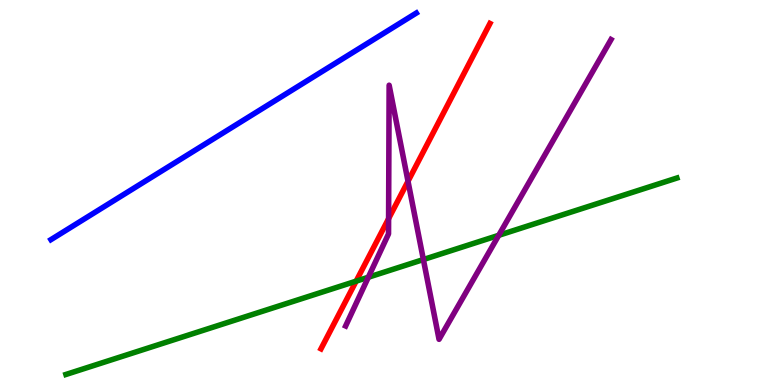[{'lines': ['blue', 'red'], 'intersections': []}, {'lines': ['green', 'red'], 'intersections': [{'x': 4.6, 'y': 2.7}]}, {'lines': ['purple', 'red'], 'intersections': [{'x': 5.01, 'y': 4.32}, {'x': 5.26, 'y': 5.29}]}, {'lines': ['blue', 'green'], 'intersections': []}, {'lines': ['blue', 'purple'], 'intersections': []}, {'lines': ['green', 'purple'], 'intersections': [{'x': 4.75, 'y': 2.8}, {'x': 5.46, 'y': 3.26}, {'x': 6.44, 'y': 3.89}]}]